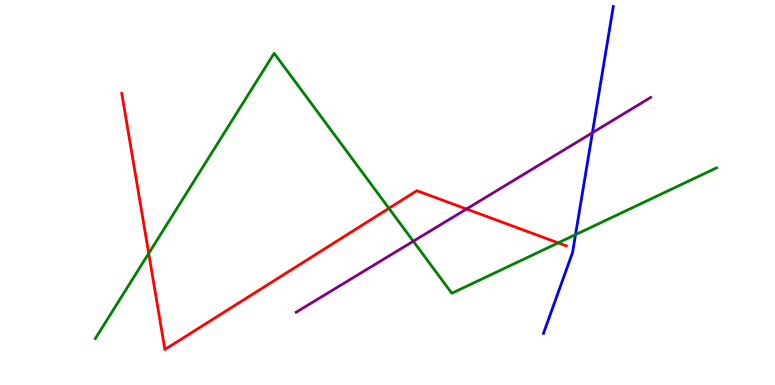[{'lines': ['blue', 'red'], 'intersections': []}, {'lines': ['green', 'red'], 'intersections': [{'x': 1.92, 'y': 3.42}, {'x': 5.02, 'y': 4.59}, {'x': 7.2, 'y': 3.69}]}, {'lines': ['purple', 'red'], 'intersections': [{'x': 6.02, 'y': 4.57}]}, {'lines': ['blue', 'green'], 'intersections': [{'x': 7.43, 'y': 3.9}]}, {'lines': ['blue', 'purple'], 'intersections': [{'x': 7.64, 'y': 6.55}]}, {'lines': ['green', 'purple'], 'intersections': [{'x': 5.33, 'y': 3.73}]}]